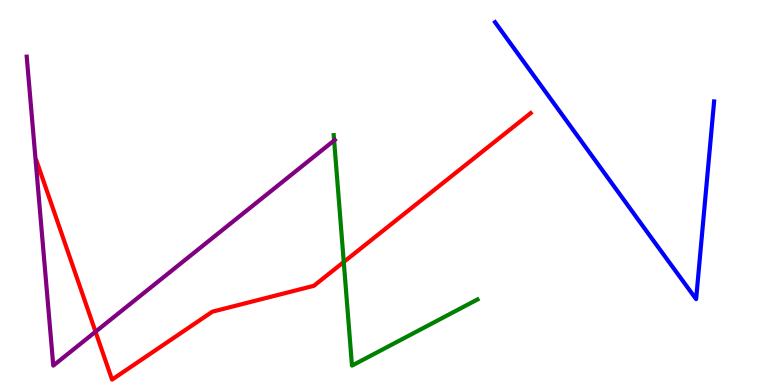[{'lines': ['blue', 'red'], 'intersections': []}, {'lines': ['green', 'red'], 'intersections': [{'x': 4.44, 'y': 3.19}]}, {'lines': ['purple', 'red'], 'intersections': [{'x': 1.23, 'y': 1.38}]}, {'lines': ['blue', 'green'], 'intersections': []}, {'lines': ['blue', 'purple'], 'intersections': []}, {'lines': ['green', 'purple'], 'intersections': [{'x': 4.31, 'y': 6.35}]}]